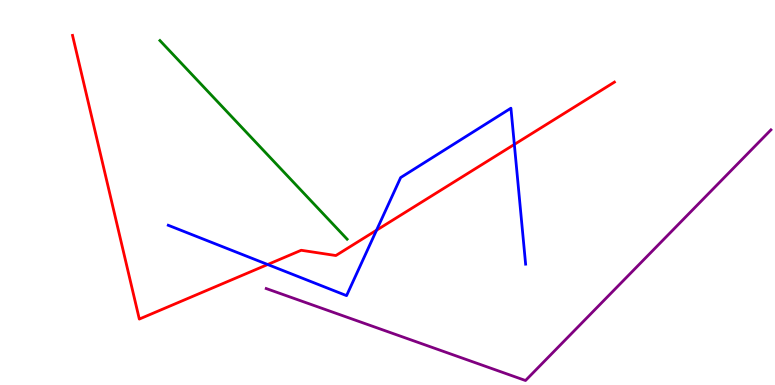[{'lines': ['blue', 'red'], 'intersections': [{'x': 3.45, 'y': 3.13}, {'x': 4.86, 'y': 4.02}, {'x': 6.64, 'y': 6.25}]}, {'lines': ['green', 'red'], 'intersections': []}, {'lines': ['purple', 'red'], 'intersections': []}, {'lines': ['blue', 'green'], 'intersections': []}, {'lines': ['blue', 'purple'], 'intersections': []}, {'lines': ['green', 'purple'], 'intersections': []}]